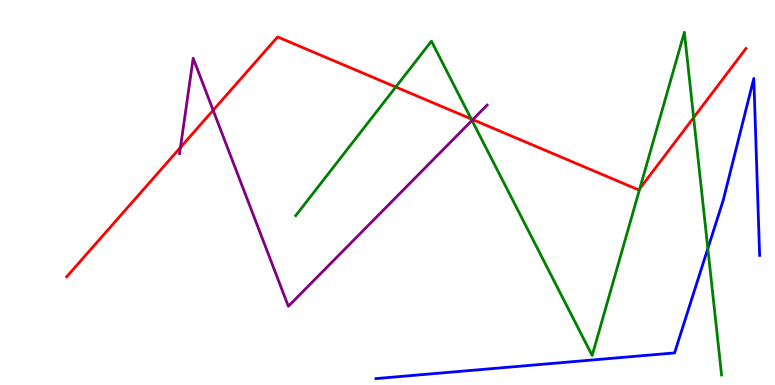[{'lines': ['blue', 'red'], 'intersections': []}, {'lines': ['green', 'red'], 'intersections': [{'x': 5.11, 'y': 7.74}, {'x': 6.08, 'y': 6.91}, {'x': 8.25, 'y': 5.1}, {'x': 8.95, 'y': 6.95}]}, {'lines': ['purple', 'red'], 'intersections': [{'x': 2.33, 'y': 6.17}, {'x': 2.75, 'y': 7.14}, {'x': 6.1, 'y': 6.89}]}, {'lines': ['blue', 'green'], 'intersections': [{'x': 9.13, 'y': 3.55}]}, {'lines': ['blue', 'purple'], 'intersections': []}, {'lines': ['green', 'purple'], 'intersections': [{'x': 6.09, 'y': 6.87}]}]